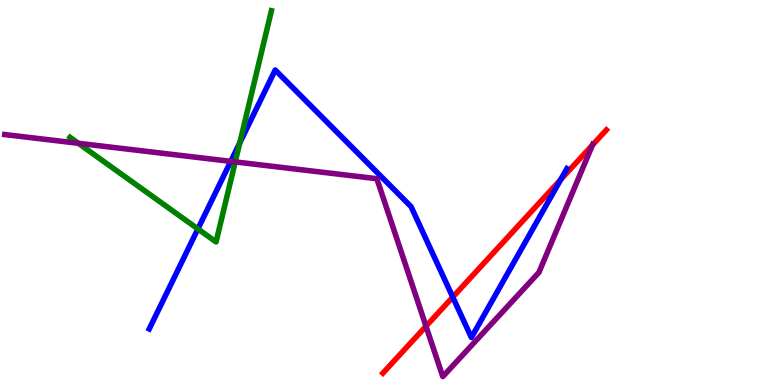[{'lines': ['blue', 'red'], 'intersections': [{'x': 5.84, 'y': 2.28}, {'x': 7.23, 'y': 5.33}]}, {'lines': ['green', 'red'], 'intersections': []}, {'lines': ['purple', 'red'], 'intersections': [{'x': 5.5, 'y': 1.53}, {'x': 7.64, 'y': 6.23}]}, {'lines': ['blue', 'green'], 'intersections': [{'x': 2.55, 'y': 4.05}, {'x': 3.09, 'y': 6.29}]}, {'lines': ['blue', 'purple'], 'intersections': [{'x': 2.98, 'y': 5.81}]}, {'lines': ['green', 'purple'], 'intersections': [{'x': 1.01, 'y': 6.28}, {'x': 3.04, 'y': 5.79}]}]